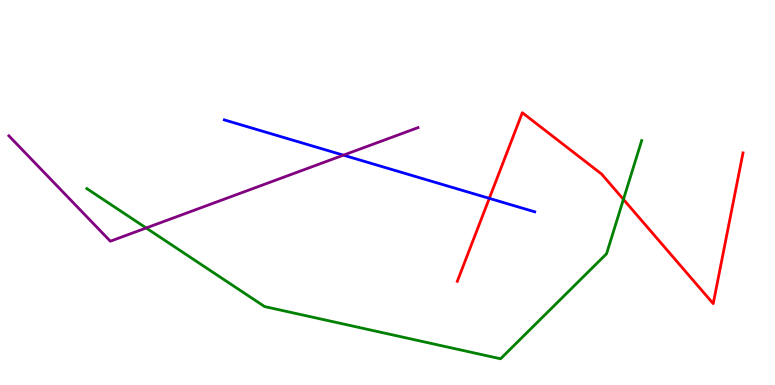[{'lines': ['blue', 'red'], 'intersections': [{'x': 6.31, 'y': 4.85}]}, {'lines': ['green', 'red'], 'intersections': [{'x': 8.04, 'y': 4.82}]}, {'lines': ['purple', 'red'], 'intersections': []}, {'lines': ['blue', 'green'], 'intersections': []}, {'lines': ['blue', 'purple'], 'intersections': [{'x': 4.43, 'y': 5.97}]}, {'lines': ['green', 'purple'], 'intersections': [{'x': 1.89, 'y': 4.08}]}]